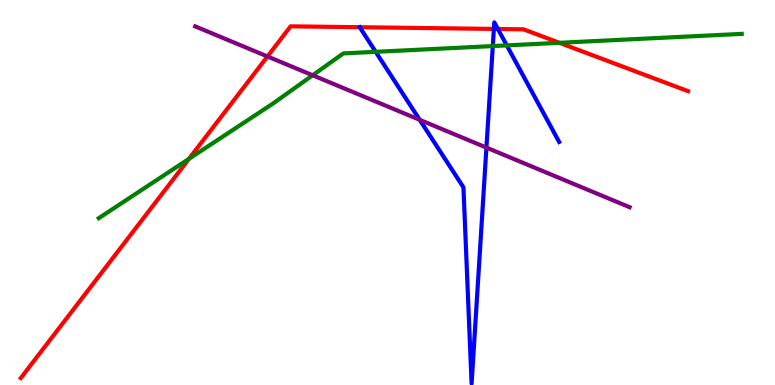[{'lines': ['blue', 'red'], 'intersections': [{'x': 6.37, 'y': 9.25}, {'x': 6.42, 'y': 9.25}]}, {'lines': ['green', 'red'], 'intersections': [{'x': 2.44, 'y': 5.87}, {'x': 7.22, 'y': 8.89}]}, {'lines': ['purple', 'red'], 'intersections': [{'x': 3.45, 'y': 8.53}]}, {'lines': ['blue', 'green'], 'intersections': [{'x': 4.85, 'y': 8.65}, {'x': 6.36, 'y': 8.8}, {'x': 6.54, 'y': 8.82}]}, {'lines': ['blue', 'purple'], 'intersections': [{'x': 5.42, 'y': 6.89}, {'x': 6.28, 'y': 6.17}]}, {'lines': ['green', 'purple'], 'intersections': [{'x': 4.03, 'y': 8.04}]}]